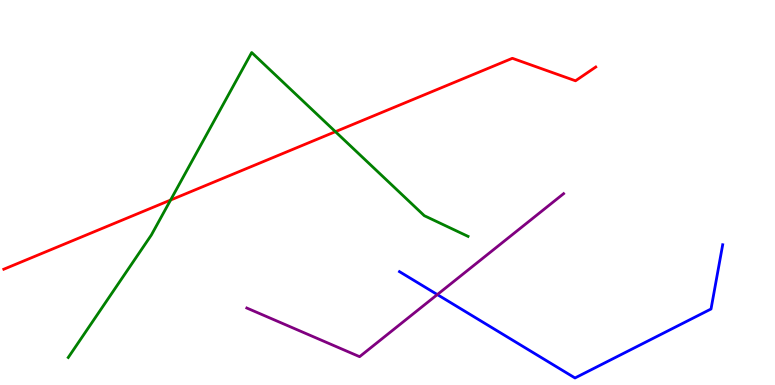[{'lines': ['blue', 'red'], 'intersections': []}, {'lines': ['green', 'red'], 'intersections': [{'x': 2.2, 'y': 4.8}, {'x': 4.33, 'y': 6.58}]}, {'lines': ['purple', 'red'], 'intersections': []}, {'lines': ['blue', 'green'], 'intersections': []}, {'lines': ['blue', 'purple'], 'intersections': [{'x': 5.64, 'y': 2.35}]}, {'lines': ['green', 'purple'], 'intersections': []}]